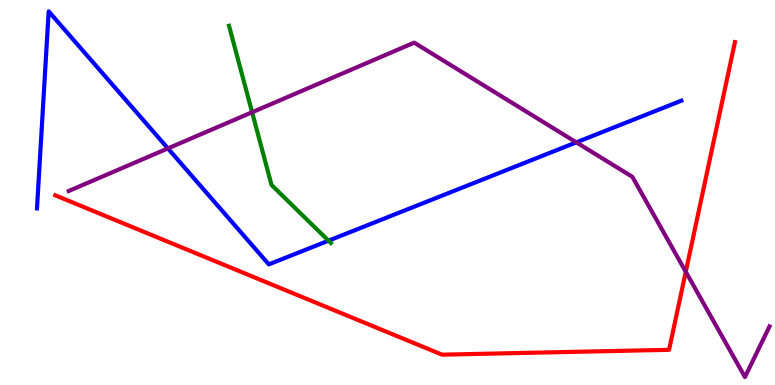[{'lines': ['blue', 'red'], 'intersections': []}, {'lines': ['green', 'red'], 'intersections': []}, {'lines': ['purple', 'red'], 'intersections': [{'x': 8.85, 'y': 2.94}]}, {'lines': ['blue', 'green'], 'intersections': [{'x': 4.24, 'y': 3.75}]}, {'lines': ['blue', 'purple'], 'intersections': [{'x': 2.17, 'y': 6.15}, {'x': 7.44, 'y': 6.3}]}, {'lines': ['green', 'purple'], 'intersections': [{'x': 3.25, 'y': 7.08}]}]